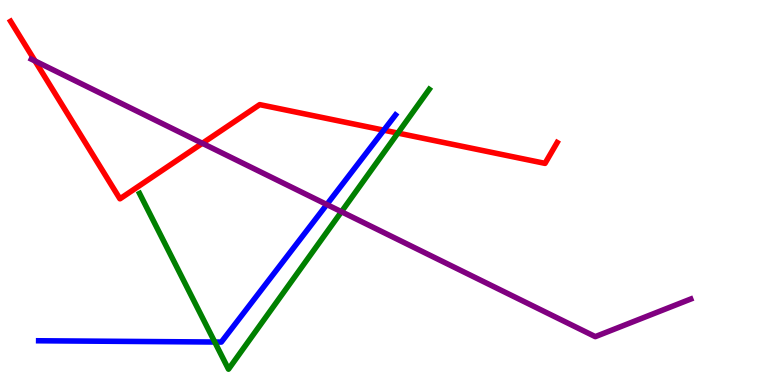[{'lines': ['blue', 'red'], 'intersections': [{'x': 4.95, 'y': 6.62}]}, {'lines': ['green', 'red'], 'intersections': [{'x': 5.13, 'y': 6.54}]}, {'lines': ['purple', 'red'], 'intersections': [{'x': 0.452, 'y': 8.42}, {'x': 2.61, 'y': 6.28}]}, {'lines': ['blue', 'green'], 'intersections': [{'x': 2.77, 'y': 1.12}]}, {'lines': ['blue', 'purple'], 'intersections': [{'x': 4.22, 'y': 4.69}]}, {'lines': ['green', 'purple'], 'intersections': [{'x': 4.41, 'y': 4.5}]}]